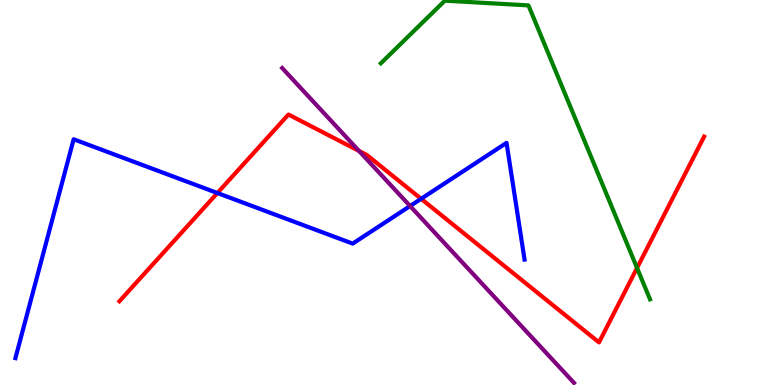[{'lines': ['blue', 'red'], 'intersections': [{'x': 2.81, 'y': 4.99}, {'x': 5.43, 'y': 4.84}]}, {'lines': ['green', 'red'], 'intersections': [{'x': 8.22, 'y': 3.04}]}, {'lines': ['purple', 'red'], 'intersections': [{'x': 4.63, 'y': 6.08}]}, {'lines': ['blue', 'green'], 'intersections': []}, {'lines': ['blue', 'purple'], 'intersections': [{'x': 5.29, 'y': 4.65}]}, {'lines': ['green', 'purple'], 'intersections': []}]